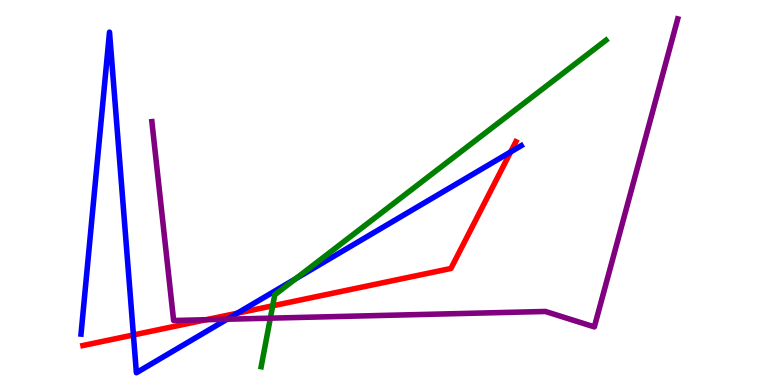[{'lines': ['blue', 'red'], 'intersections': [{'x': 1.72, 'y': 1.3}, {'x': 3.06, 'y': 1.86}, {'x': 6.59, 'y': 6.05}]}, {'lines': ['green', 'red'], 'intersections': [{'x': 3.52, 'y': 2.06}]}, {'lines': ['purple', 'red'], 'intersections': [{'x': 2.66, 'y': 1.7}]}, {'lines': ['blue', 'green'], 'intersections': [{'x': 3.81, 'y': 2.76}]}, {'lines': ['blue', 'purple'], 'intersections': [{'x': 2.93, 'y': 1.71}]}, {'lines': ['green', 'purple'], 'intersections': [{'x': 3.49, 'y': 1.74}]}]